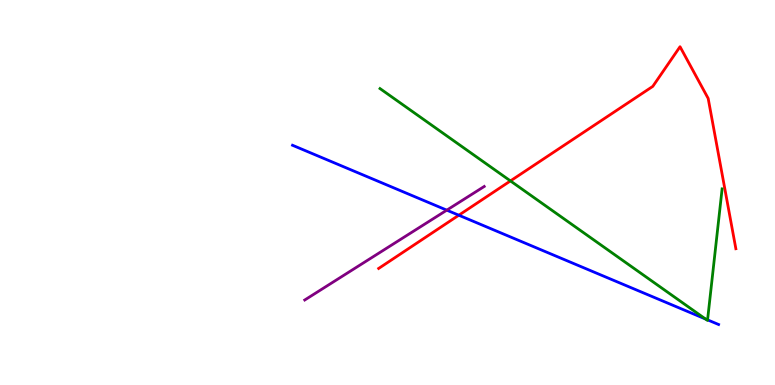[{'lines': ['blue', 'red'], 'intersections': [{'x': 5.92, 'y': 4.41}]}, {'lines': ['green', 'red'], 'intersections': [{'x': 6.59, 'y': 5.3}]}, {'lines': ['purple', 'red'], 'intersections': []}, {'lines': ['blue', 'green'], 'intersections': [{'x': 9.1, 'y': 1.72}, {'x': 9.13, 'y': 1.69}]}, {'lines': ['blue', 'purple'], 'intersections': [{'x': 5.76, 'y': 4.54}]}, {'lines': ['green', 'purple'], 'intersections': []}]